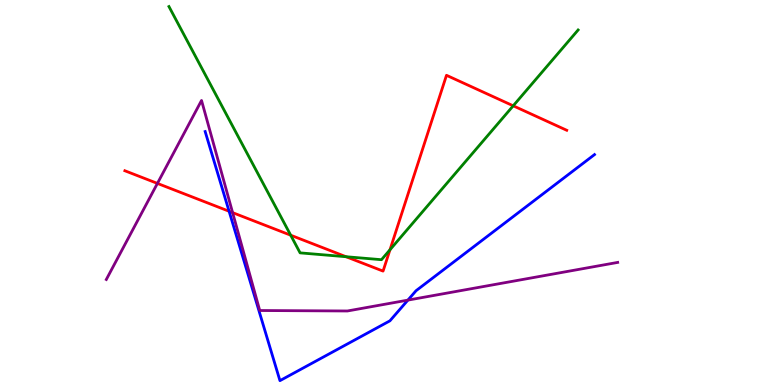[{'lines': ['blue', 'red'], 'intersections': [{'x': 2.96, 'y': 4.51}]}, {'lines': ['green', 'red'], 'intersections': [{'x': 3.75, 'y': 3.89}, {'x': 4.47, 'y': 3.33}, {'x': 5.03, 'y': 3.51}, {'x': 6.62, 'y': 7.25}]}, {'lines': ['purple', 'red'], 'intersections': [{'x': 2.03, 'y': 5.24}, {'x': 3.0, 'y': 4.48}]}, {'lines': ['blue', 'green'], 'intersections': []}, {'lines': ['blue', 'purple'], 'intersections': [{'x': 5.26, 'y': 2.2}]}, {'lines': ['green', 'purple'], 'intersections': []}]